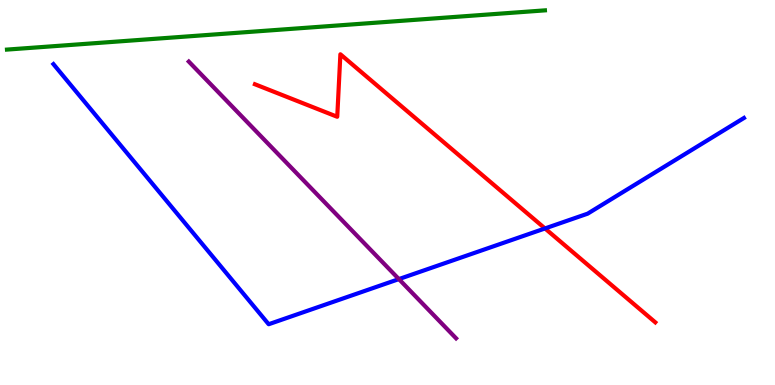[{'lines': ['blue', 'red'], 'intersections': [{'x': 7.03, 'y': 4.07}]}, {'lines': ['green', 'red'], 'intersections': []}, {'lines': ['purple', 'red'], 'intersections': []}, {'lines': ['blue', 'green'], 'intersections': []}, {'lines': ['blue', 'purple'], 'intersections': [{'x': 5.15, 'y': 2.75}]}, {'lines': ['green', 'purple'], 'intersections': []}]